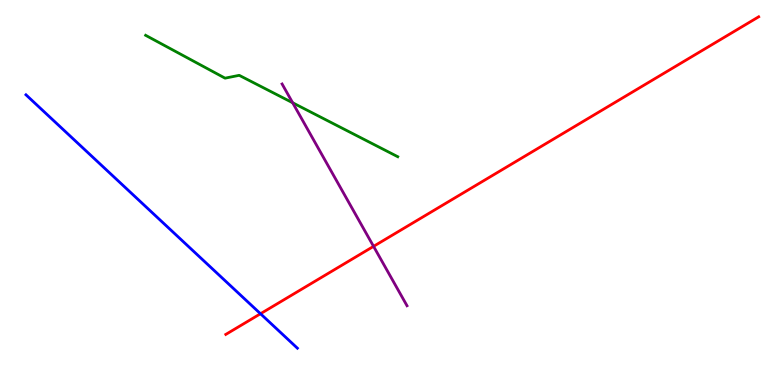[{'lines': ['blue', 'red'], 'intersections': [{'x': 3.36, 'y': 1.85}]}, {'lines': ['green', 'red'], 'intersections': []}, {'lines': ['purple', 'red'], 'intersections': [{'x': 4.82, 'y': 3.6}]}, {'lines': ['blue', 'green'], 'intersections': []}, {'lines': ['blue', 'purple'], 'intersections': []}, {'lines': ['green', 'purple'], 'intersections': [{'x': 3.78, 'y': 7.33}]}]